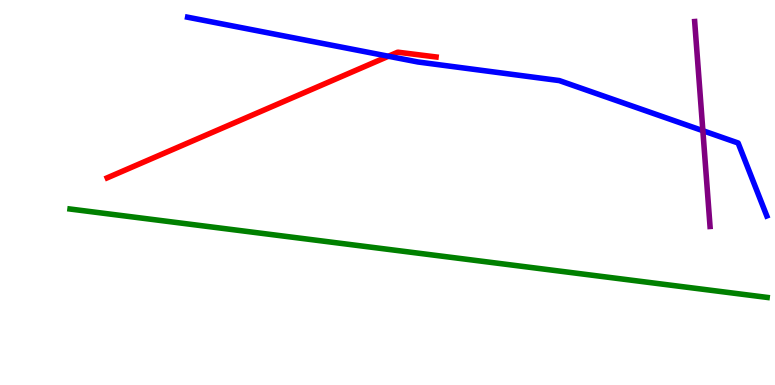[{'lines': ['blue', 'red'], 'intersections': [{'x': 5.01, 'y': 8.54}]}, {'lines': ['green', 'red'], 'intersections': []}, {'lines': ['purple', 'red'], 'intersections': []}, {'lines': ['blue', 'green'], 'intersections': []}, {'lines': ['blue', 'purple'], 'intersections': [{'x': 9.07, 'y': 6.61}]}, {'lines': ['green', 'purple'], 'intersections': []}]